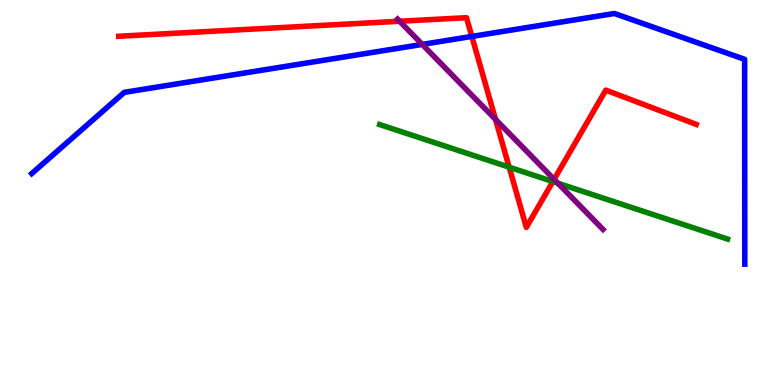[{'lines': ['blue', 'red'], 'intersections': [{'x': 6.09, 'y': 9.05}]}, {'lines': ['green', 'red'], 'intersections': [{'x': 6.57, 'y': 5.66}, {'x': 7.13, 'y': 5.28}]}, {'lines': ['purple', 'red'], 'intersections': [{'x': 5.16, 'y': 9.45}, {'x': 6.39, 'y': 6.9}, {'x': 7.15, 'y': 5.34}]}, {'lines': ['blue', 'green'], 'intersections': []}, {'lines': ['blue', 'purple'], 'intersections': [{'x': 5.45, 'y': 8.85}]}, {'lines': ['green', 'purple'], 'intersections': [{'x': 7.2, 'y': 5.24}]}]